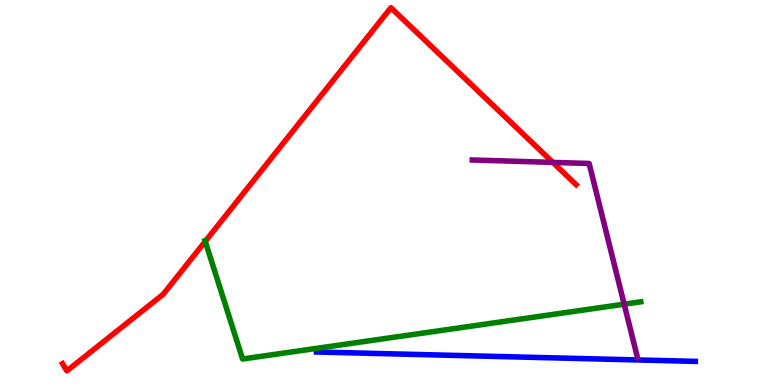[{'lines': ['blue', 'red'], 'intersections': []}, {'lines': ['green', 'red'], 'intersections': [{'x': 2.65, 'y': 3.73}]}, {'lines': ['purple', 'red'], 'intersections': [{'x': 7.13, 'y': 5.78}]}, {'lines': ['blue', 'green'], 'intersections': []}, {'lines': ['blue', 'purple'], 'intersections': []}, {'lines': ['green', 'purple'], 'intersections': [{'x': 8.05, 'y': 2.1}]}]